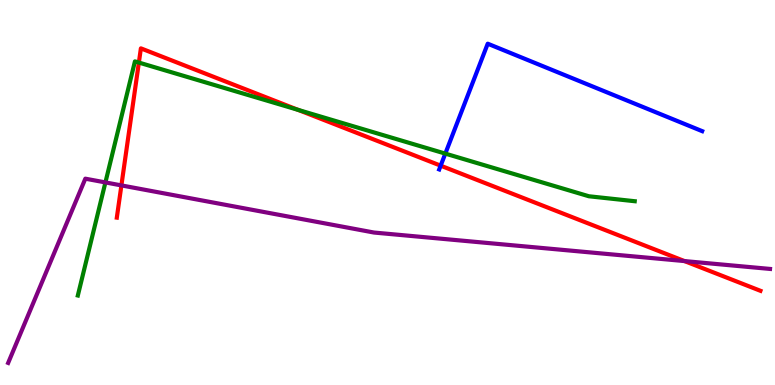[{'lines': ['blue', 'red'], 'intersections': [{'x': 5.69, 'y': 5.7}]}, {'lines': ['green', 'red'], 'intersections': [{'x': 1.79, 'y': 8.38}, {'x': 3.85, 'y': 7.15}]}, {'lines': ['purple', 'red'], 'intersections': [{'x': 1.57, 'y': 5.18}, {'x': 8.83, 'y': 3.22}]}, {'lines': ['blue', 'green'], 'intersections': [{'x': 5.75, 'y': 6.01}]}, {'lines': ['blue', 'purple'], 'intersections': []}, {'lines': ['green', 'purple'], 'intersections': [{'x': 1.36, 'y': 5.26}]}]